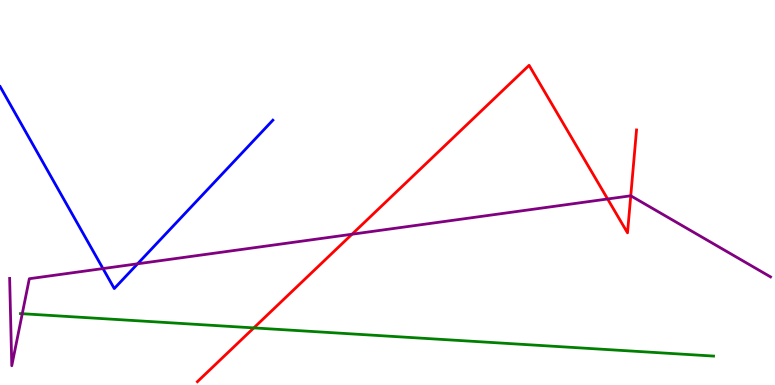[{'lines': ['blue', 'red'], 'intersections': []}, {'lines': ['green', 'red'], 'intersections': [{'x': 3.27, 'y': 1.48}]}, {'lines': ['purple', 'red'], 'intersections': [{'x': 4.54, 'y': 3.92}, {'x': 7.84, 'y': 4.83}, {'x': 8.14, 'y': 4.91}]}, {'lines': ['blue', 'green'], 'intersections': []}, {'lines': ['blue', 'purple'], 'intersections': [{'x': 1.33, 'y': 3.02}, {'x': 1.78, 'y': 3.15}]}, {'lines': ['green', 'purple'], 'intersections': [{'x': 0.287, 'y': 1.85}]}]